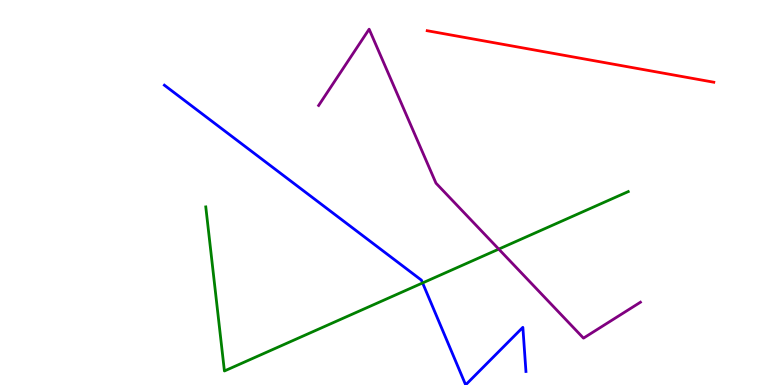[{'lines': ['blue', 'red'], 'intersections': []}, {'lines': ['green', 'red'], 'intersections': []}, {'lines': ['purple', 'red'], 'intersections': []}, {'lines': ['blue', 'green'], 'intersections': [{'x': 5.45, 'y': 2.65}]}, {'lines': ['blue', 'purple'], 'intersections': []}, {'lines': ['green', 'purple'], 'intersections': [{'x': 6.44, 'y': 3.53}]}]